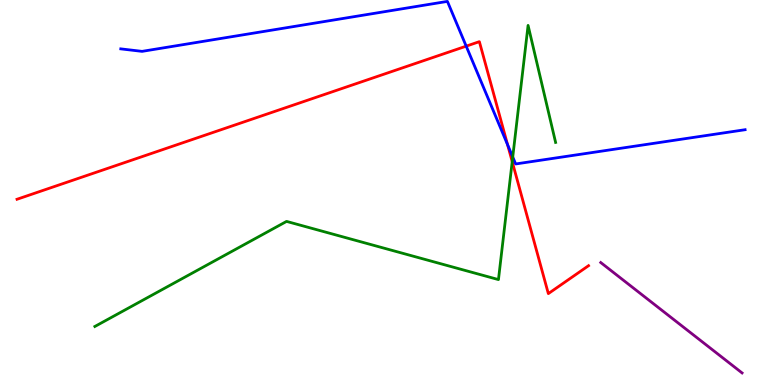[{'lines': ['blue', 'red'], 'intersections': [{'x': 6.02, 'y': 8.8}, {'x': 6.55, 'y': 6.24}]}, {'lines': ['green', 'red'], 'intersections': [{'x': 6.61, 'y': 5.8}]}, {'lines': ['purple', 'red'], 'intersections': []}, {'lines': ['blue', 'green'], 'intersections': [{'x': 6.62, 'y': 5.92}]}, {'lines': ['blue', 'purple'], 'intersections': []}, {'lines': ['green', 'purple'], 'intersections': []}]